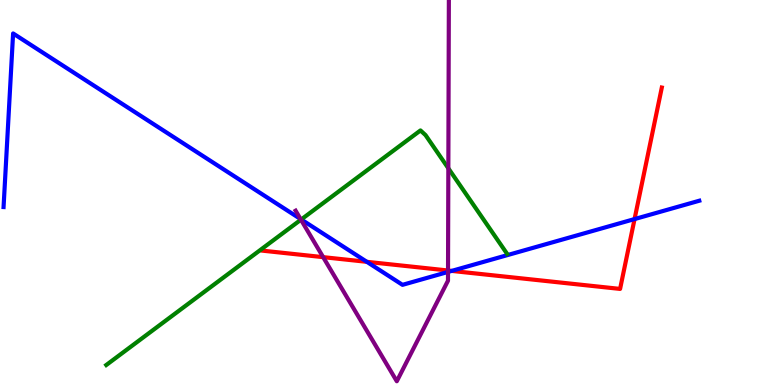[{'lines': ['blue', 'red'], 'intersections': [{'x': 4.73, 'y': 3.2}, {'x': 5.83, 'y': 2.96}, {'x': 8.19, 'y': 4.31}]}, {'lines': ['green', 'red'], 'intersections': []}, {'lines': ['purple', 'red'], 'intersections': [{'x': 4.17, 'y': 3.32}, {'x': 5.78, 'y': 2.97}]}, {'lines': ['blue', 'green'], 'intersections': [{'x': 3.89, 'y': 4.3}]}, {'lines': ['blue', 'purple'], 'intersections': [{'x': 3.88, 'y': 4.31}, {'x': 5.78, 'y': 2.94}]}, {'lines': ['green', 'purple'], 'intersections': [{'x': 3.88, 'y': 4.29}, {'x': 5.79, 'y': 5.63}]}]